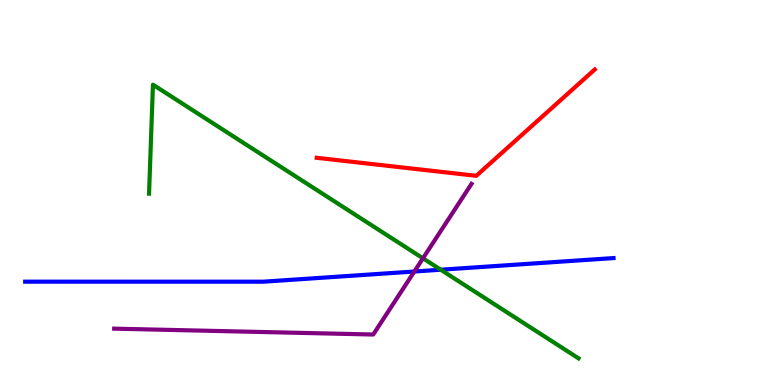[{'lines': ['blue', 'red'], 'intersections': []}, {'lines': ['green', 'red'], 'intersections': []}, {'lines': ['purple', 'red'], 'intersections': []}, {'lines': ['blue', 'green'], 'intersections': [{'x': 5.69, 'y': 2.99}]}, {'lines': ['blue', 'purple'], 'intersections': [{'x': 5.35, 'y': 2.95}]}, {'lines': ['green', 'purple'], 'intersections': [{'x': 5.46, 'y': 3.29}]}]